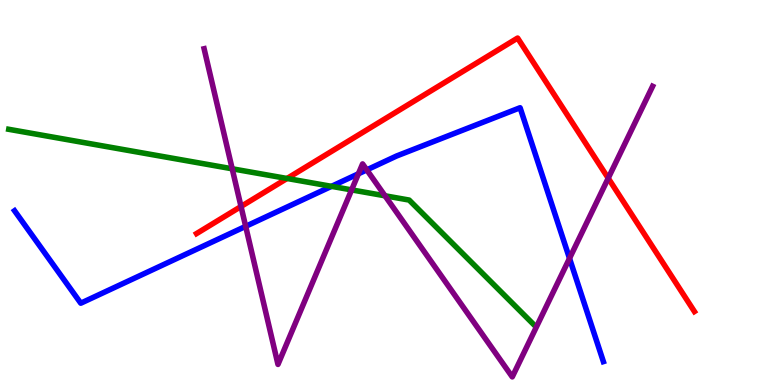[{'lines': ['blue', 'red'], 'intersections': []}, {'lines': ['green', 'red'], 'intersections': [{'x': 3.7, 'y': 5.36}]}, {'lines': ['purple', 'red'], 'intersections': [{'x': 3.11, 'y': 4.64}, {'x': 7.85, 'y': 5.37}]}, {'lines': ['blue', 'green'], 'intersections': [{'x': 4.28, 'y': 5.16}]}, {'lines': ['blue', 'purple'], 'intersections': [{'x': 3.17, 'y': 4.12}, {'x': 4.62, 'y': 5.49}, {'x': 4.73, 'y': 5.59}, {'x': 7.35, 'y': 3.29}]}, {'lines': ['green', 'purple'], 'intersections': [{'x': 3.0, 'y': 5.62}, {'x': 4.54, 'y': 5.07}, {'x': 4.97, 'y': 4.91}]}]